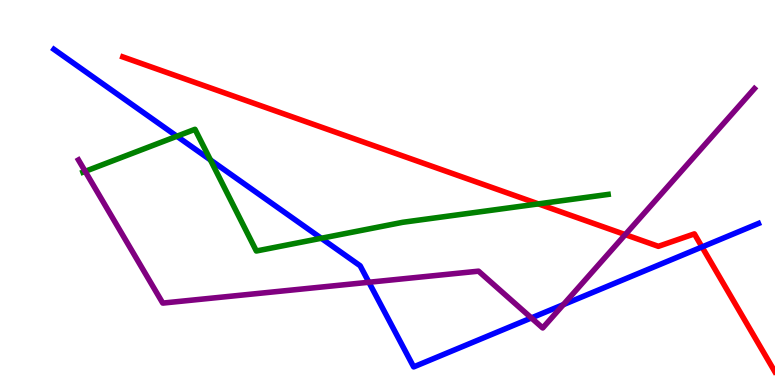[{'lines': ['blue', 'red'], 'intersections': [{'x': 9.06, 'y': 3.59}]}, {'lines': ['green', 'red'], 'intersections': [{'x': 6.95, 'y': 4.7}]}, {'lines': ['purple', 'red'], 'intersections': [{'x': 8.07, 'y': 3.91}]}, {'lines': ['blue', 'green'], 'intersections': [{'x': 2.28, 'y': 6.46}, {'x': 2.72, 'y': 5.85}, {'x': 4.15, 'y': 3.81}]}, {'lines': ['blue', 'purple'], 'intersections': [{'x': 4.76, 'y': 2.67}, {'x': 6.86, 'y': 1.74}, {'x': 7.27, 'y': 2.09}]}, {'lines': ['green', 'purple'], 'intersections': [{'x': 1.1, 'y': 5.55}]}]